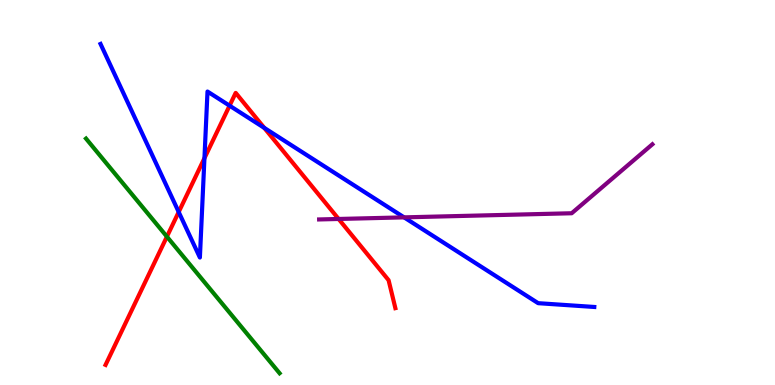[{'lines': ['blue', 'red'], 'intersections': [{'x': 2.31, 'y': 4.49}, {'x': 2.64, 'y': 5.89}, {'x': 2.96, 'y': 7.26}, {'x': 3.41, 'y': 6.68}]}, {'lines': ['green', 'red'], 'intersections': [{'x': 2.15, 'y': 3.85}]}, {'lines': ['purple', 'red'], 'intersections': [{'x': 4.37, 'y': 4.31}]}, {'lines': ['blue', 'green'], 'intersections': []}, {'lines': ['blue', 'purple'], 'intersections': [{'x': 5.21, 'y': 4.35}]}, {'lines': ['green', 'purple'], 'intersections': []}]